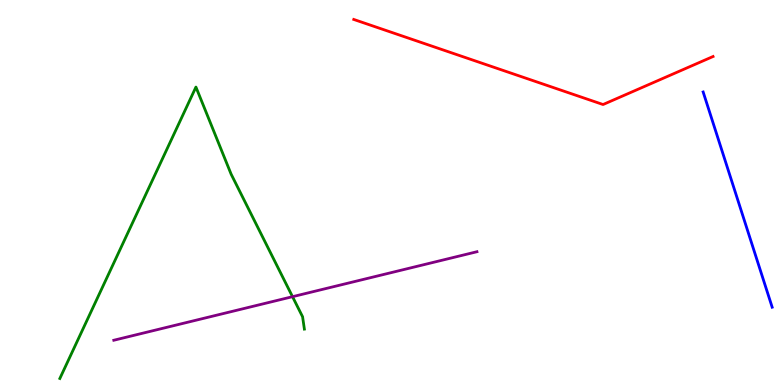[{'lines': ['blue', 'red'], 'intersections': []}, {'lines': ['green', 'red'], 'intersections': []}, {'lines': ['purple', 'red'], 'intersections': []}, {'lines': ['blue', 'green'], 'intersections': []}, {'lines': ['blue', 'purple'], 'intersections': []}, {'lines': ['green', 'purple'], 'intersections': [{'x': 3.77, 'y': 2.29}]}]